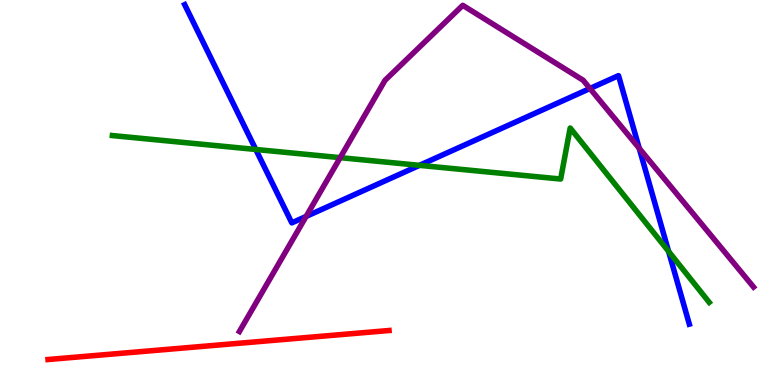[{'lines': ['blue', 'red'], 'intersections': []}, {'lines': ['green', 'red'], 'intersections': []}, {'lines': ['purple', 'red'], 'intersections': []}, {'lines': ['blue', 'green'], 'intersections': [{'x': 3.3, 'y': 6.12}, {'x': 5.41, 'y': 5.71}, {'x': 8.63, 'y': 3.47}]}, {'lines': ['blue', 'purple'], 'intersections': [{'x': 3.95, 'y': 4.38}, {'x': 7.61, 'y': 7.7}, {'x': 8.25, 'y': 6.15}]}, {'lines': ['green', 'purple'], 'intersections': [{'x': 4.39, 'y': 5.91}]}]